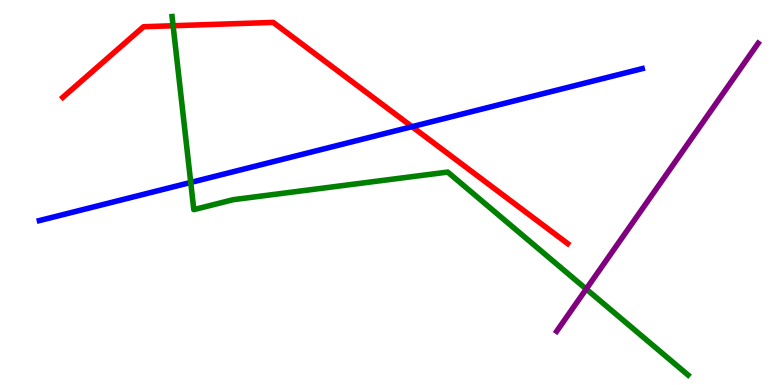[{'lines': ['blue', 'red'], 'intersections': [{'x': 5.32, 'y': 6.71}]}, {'lines': ['green', 'red'], 'intersections': [{'x': 2.23, 'y': 9.33}]}, {'lines': ['purple', 'red'], 'intersections': []}, {'lines': ['blue', 'green'], 'intersections': [{'x': 2.46, 'y': 5.26}]}, {'lines': ['blue', 'purple'], 'intersections': []}, {'lines': ['green', 'purple'], 'intersections': [{'x': 7.56, 'y': 2.49}]}]